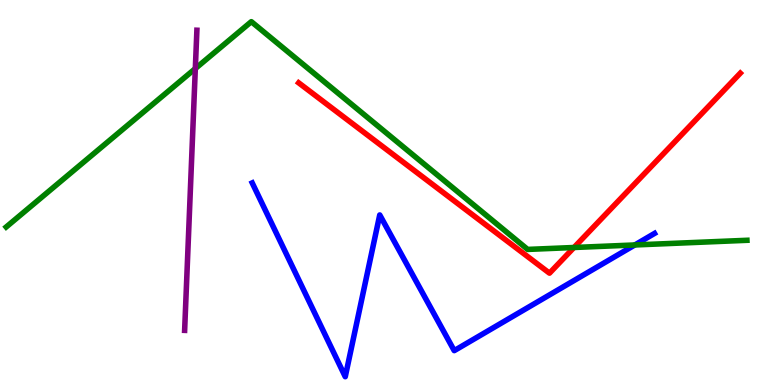[{'lines': ['blue', 'red'], 'intersections': []}, {'lines': ['green', 'red'], 'intersections': [{'x': 7.41, 'y': 3.57}]}, {'lines': ['purple', 'red'], 'intersections': []}, {'lines': ['blue', 'green'], 'intersections': [{'x': 8.19, 'y': 3.64}]}, {'lines': ['blue', 'purple'], 'intersections': []}, {'lines': ['green', 'purple'], 'intersections': [{'x': 2.52, 'y': 8.22}]}]